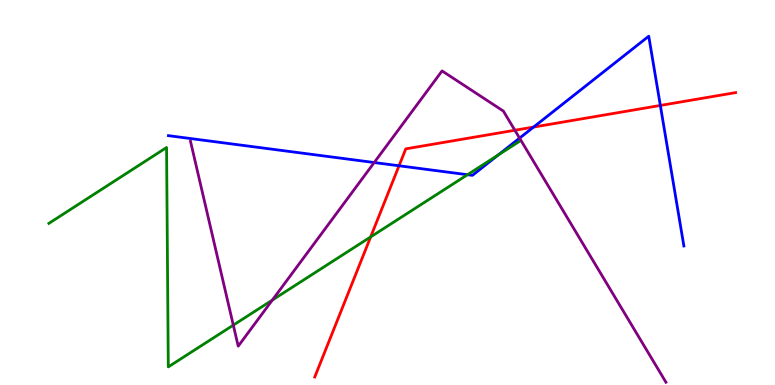[{'lines': ['blue', 'red'], 'intersections': [{'x': 5.15, 'y': 5.69}, {'x': 6.89, 'y': 6.7}, {'x': 8.52, 'y': 7.26}]}, {'lines': ['green', 'red'], 'intersections': [{'x': 4.78, 'y': 3.85}]}, {'lines': ['purple', 'red'], 'intersections': [{'x': 6.64, 'y': 6.62}]}, {'lines': ['blue', 'green'], 'intersections': [{'x': 6.03, 'y': 5.46}, {'x': 6.43, 'y': 5.97}]}, {'lines': ['blue', 'purple'], 'intersections': [{'x': 4.83, 'y': 5.78}, {'x': 6.7, 'y': 6.41}]}, {'lines': ['green', 'purple'], 'intersections': [{'x': 3.01, 'y': 1.55}, {'x': 3.51, 'y': 2.21}]}]